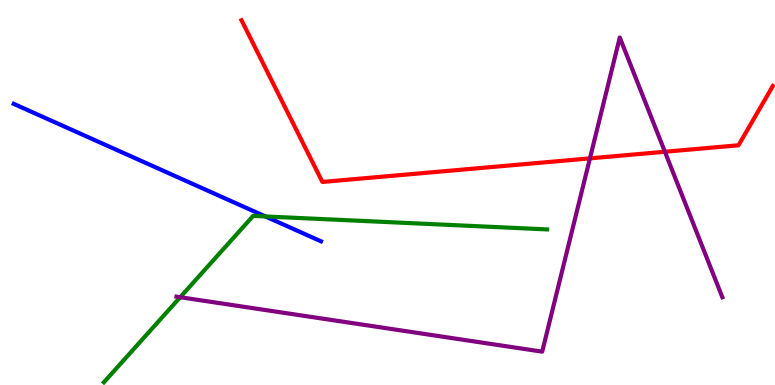[{'lines': ['blue', 'red'], 'intersections': []}, {'lines': ['green', 'red'], 'intersections': []}, {'lines': ['purple', 'red'], 'intersections': [{'x': 7.61, 'y': 5.89}, {'x': 8.58, 'y': 6.06}]}, {'lines': ['blue', 'green'], 'intersections': [{'x': 3.42, 'y': 4.38}]}, {'lines': ['blue', 'purple'], 'intersections': []}, {'lines': ['green', 'purple'], 'intersections': [{'x': 2.33, 'y': 2.28}]}]